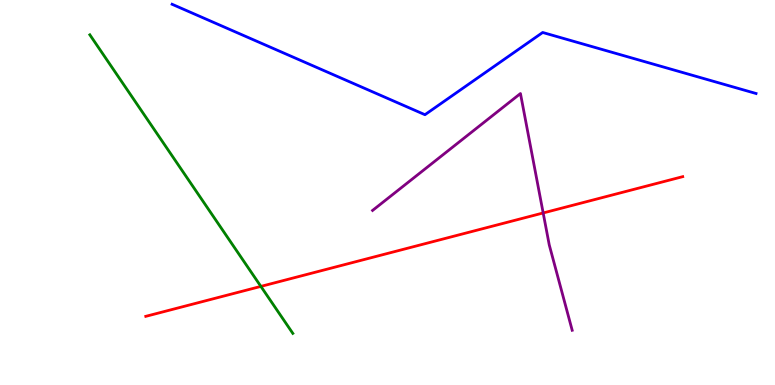[{'lines': ['blue', 'red'], 'intersections': []}, {'lines': ['green', 'red'], 'intersections': [{'x': 3.37, 'y': 2.56}]}, {'lines': ['purple', 'red'], 'intersections': [{'x': 7.01, 'y': 4.47}]}, {'lines': ['blue', 'green'], 'intersections': []}, {'lines': ['blue', 'purple'], 'intersections': []}, {'lines': ['green', 'purple'], 'intersections': []}]